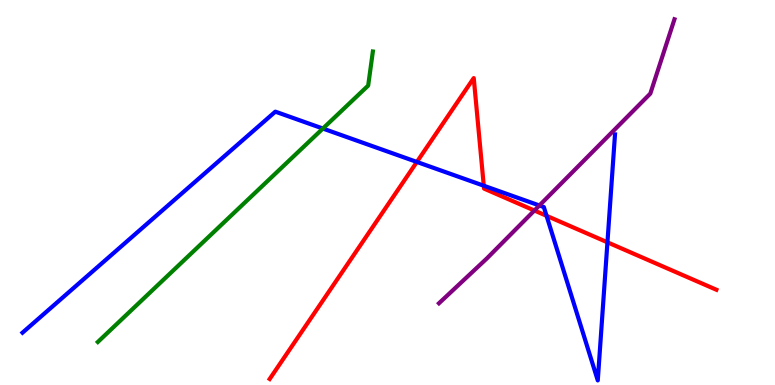[{'lines': ['blue', 'red'], 'intersections': [{'x': 5.38, 'y': 5.79}, {'x': 6.24, 'y': 5.18}, {'x': 7.05, 'y': 4.39}, {'x': 7.84, 'y': 3.71}]}, {'lines': ['green', 'red'], 'intersections': []}, {'lines': ['purple', 'red'], 'intersections': [{'x': 6.9, 'y': 4.53}]}, {'lines': ['blue', 'green'], 'intersections': [{'x': 4.17, 'y': 6.66}]}, {'lines': ['blue', 'purple'], 'intersections': [{'x': 6.96, 'y': 4.66}]}, {'lines': ['green', 'purple'], 'intersections': []}]